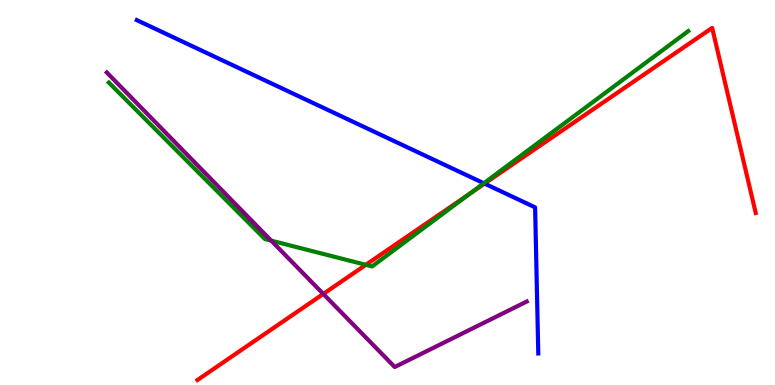[{'lines': ['blue', 'red'], 'intersections': [{'x': 6.25, 'y': 5.23}]}, {'lines': ['green', 'red'], 'intersections': [{'x': 4.72, 'y': 3.12}, {'x': 6.06, 'y': 4.97}]}, {'lines': ['purple', 'red'], 'intersections': [{'x': 4.17, 'y': 2.37}]}, {'lines': ['blue', 'green'], 'intersections': [{'x': 6.24, 'y': 5.24}]}, {'lines': ['blue', 'purple'], 'intersections': []}, {'lines': ['green', 'purple'], 'intersections': [{'x': 3.5, 'y': 3.75}]}]